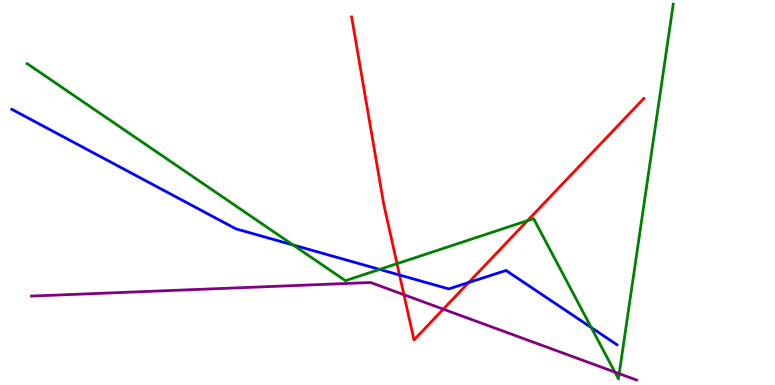[{'lines': ['blue', 'red'], 'intersections': [{'x': 5.16, 'y': 2.86}, {'x': 6.05, 'y': 2.66}]}, {'lines': ['green', 'red'], 'intersections': [{'x': 5.12, 'y': 3.15}, {'x': 6.81, 'y': 4.27}]}, {'lines': ['purple', 'red'], 'intersections': [{'x': 5.21, 'y': 2.34}, {'x': 5.72, 'y': 1.97}]}, {'lines': ['blue', 'green'], 'intersections': [{'x': 3.78, 'y': 3.64}, {'x': 4.9, 'y': 3.0}, {'x': 7.63, 'y': 1.49}]}, {'lines': ['blue', 'purple'], 'intersections': []}, {'lines': ['green', 'purple'], 'intersections': [{'x': 7.93, 'y': 0.336}, {'x': 7.99, 'y': 0.294}]}]